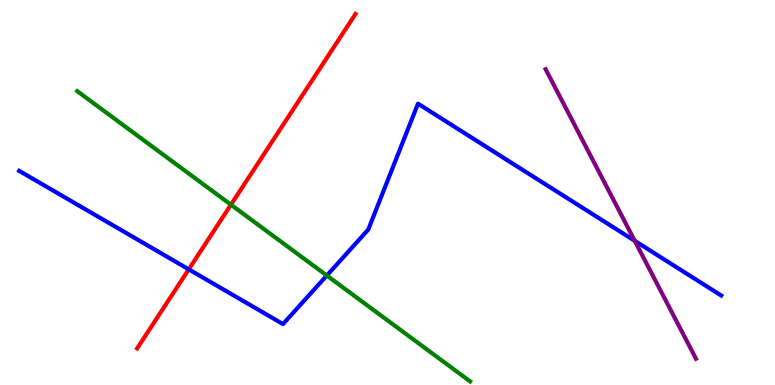[{'lines': ['blue', 'red'], 'intersections': [{'x': 2.44, 'y': 3.0}]}, {'lines': ['green', 'red'], 'intersections': [{'x': 2.98, 'y': 4.68}]}, {'lines': ['purple', 'red'], 'intersections': []}, {'lines': ['blue', 'green'], 'intersections': [{'x': 4.22, 'y': 2.84}]}, {'lines': ['blue', 'purple'], 'intersections': [{'x': 8.19, 'y': 3.74}]}, {'lines': ['green', 'purple'], 'intersections': []}]